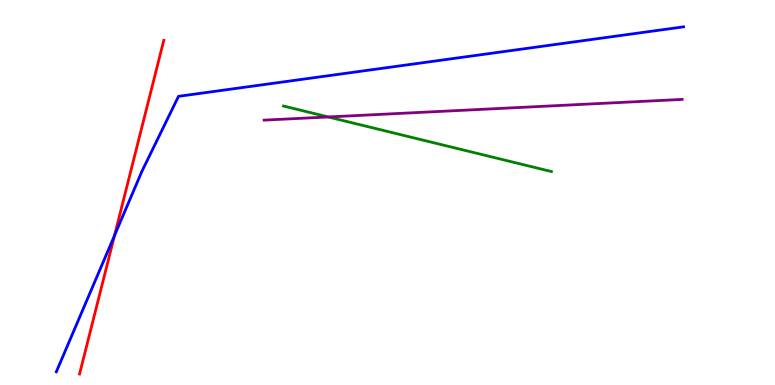[{'lines': ['blue', 'red'], 'intersections': [{'x': 1.48, 'y': 3.88}]}, {'lines': ['green', 'red'], 'intersections': []}, {'lines': ['purple', 'red'], 'intersections': []}, {'lines': ['blue', 'green'], 'intersections': []}, {'lines': ['blue', 'purple'], 'intersections': []}, {'lines': ['green', 'purple'], 'intersections': [{'x': 4.24, 'y': 6.96}]}]